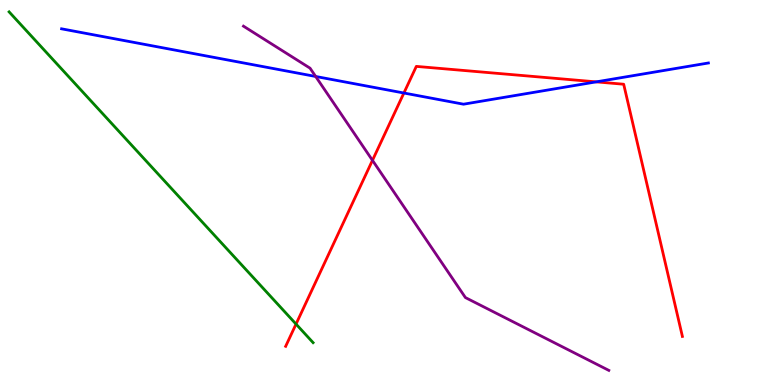[{'lines': ['blue', 'red'], 'intersections': [{'x': 5.21, 'y': 7.58}, {'x': 7.69, 'y': 7.87}]}, {'lines': ['green', 'red'], 'intersections': [{'x': 3.82, 'y': 1.58}]}, {'lines': ['purple', 'red'], 'intersections': [{'x': 4.81, 'y': 5.84}]}, {'lines': ['blue', 'green'], 'intersections': []}, {'lines': ['blue', 'purple'], 'intersections': [{'x': 4.07, 'y': 8.01}]}, {'lines': ['green', 'purple'], 'intersections': []}]